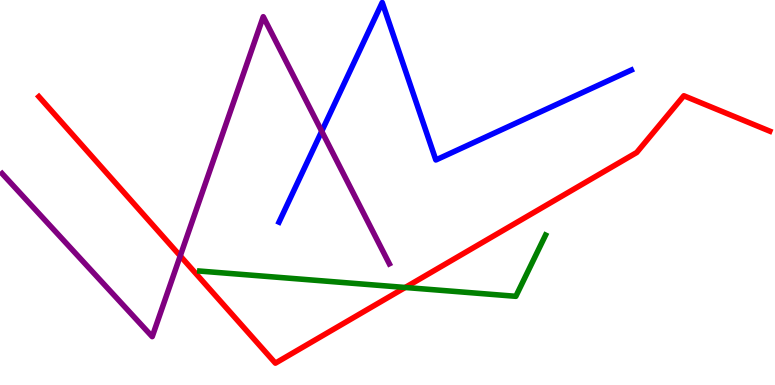[{'lines': ['blue', 'red'], 'intersections': []}, {'lines': ['green', 'red'], 'intersections': [{'x': 5.23, 'y': 2.53}]}, {'lines': ['purple', 'red'], 'intersections': [{'x': 2.33, 'y': 3.35}]}, {'lines': ['blue', 'green'], 'intersections': []}, {'lines': ['blue', 'purple'], 'intersections': [{'x': 4.15, 'y': 6.59}]}, {'lines': ['green', 'purple'], 'intersections': []}]